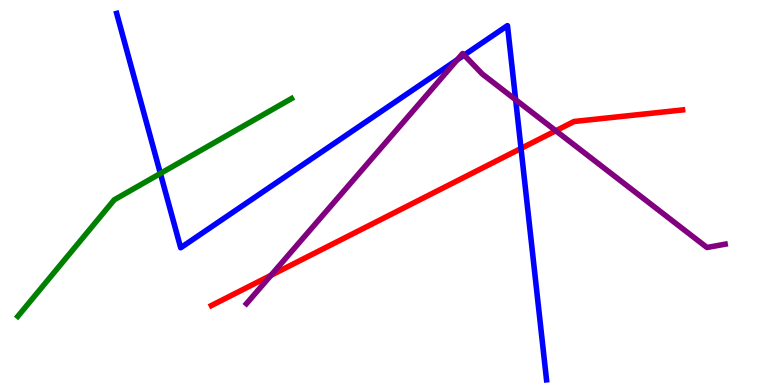[{'lines': ['blue', 'red'], 'intersections': [{'x': 6.72, 'y': 6.14}]}, {'lines': ['green', 'red'], 'intersections': []}, {'lines': ['purple', 'red'], 'intersections': [{'x': 3.5, 'y': 2.85}, {'x': 7.17, 'y': 6.6}]}, {'lines': ['blue', 'green'], 'intersections': [{'x': 2.07, 'y': 5.49}]}, {'lines': ['blue', 'purple'], 'intersections': [{'x': 5.9, 'y': 8.45}, {'x': 5.99, 'y': 8.57}, {'x': 6.65, 'y': 7.41}]}, {'lines': ['green', 'purple'], 'intersections': []}]